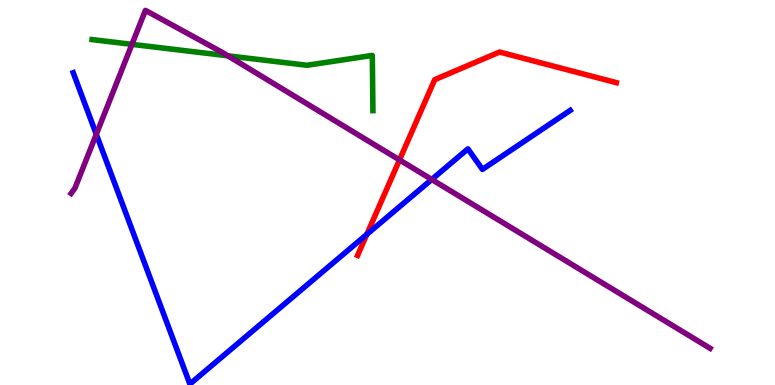[{'lines': ['blue', 'red'], 'intersections': [{'x': 4.73, 'y': 3.91}]}, {'lines': ['green', 'red'], 'intersections': []}, {'lines': ['purple', 'red'], 'intersections': [{'x': 5.15, 'y': 5.85}]}, {'lines': ['blue', 'green'], 'intersections': []}, {'lines': ['blue', 'purple'], 'intersections': [{'x': 1.24, 'y': 6.51}, {'x': 5.57, 'y': 5.34}]}, {'lines': ['green', 'purple'], 'intersections': [{'x': 1.7, 'y': 8.85}, {'x': 2.94, 'y': 8.55}]}]